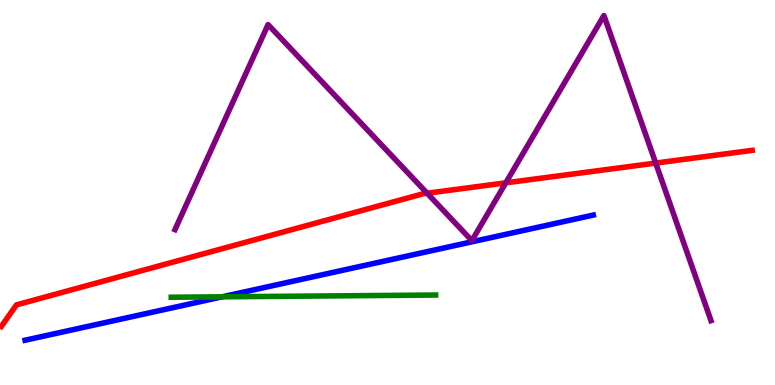[{'lines': ['blue', 'red'], 'intersections': []}, {'lines': ['green', 'red'], 'intersections': []}, {'lines': ['purple', 'red'], 'intersections': [{'x': 5.51, 'y': 4.98}, {'x': 6.53, 'y': 5.25}, {'x': 8.46, 'y': 5.76}]}, {'lines': ['blue', 'green'], 'intersections': [{'x': 2.87, 'y': 2.29}]}, {'lines': ['blue', 'purple'], 'intersections': []}, {'lines': ['green', 'purple'], 'intersections': []}]